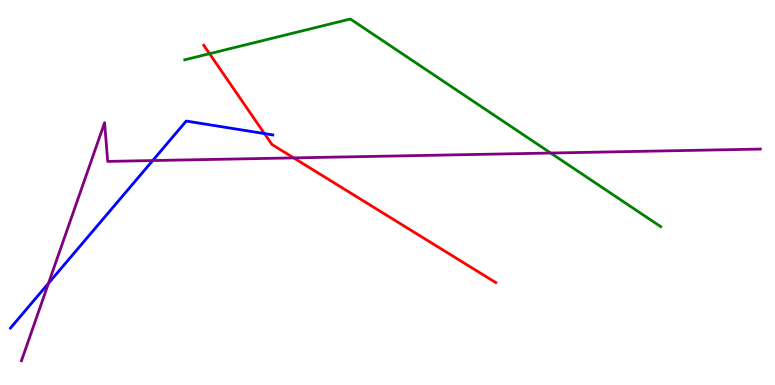[{'lines': ['blue', 'red'], 'intersections': [{'x': 3.41, 'y': 6.53}]}, {'lines': ['green', 'red'], 'intersections': [{'x': 2.7, 'y': 8.61}]}, {'lines': ['purple', 'red'], 'intersections': [{'x': 3.79, 'y': 5.9}]}, {'lines': ['blue', 'green'], 'intersections': []}, {'lines': ['blue', 'purple'], 'intersections': [{'x': 0.626, 'y': 2.64}, {'x': 1.97, 'y': 5.83}]}, {'lines': ['green', 'purple'], 'intersections': [{'x': 7.11, 'y': 6.02}]}]